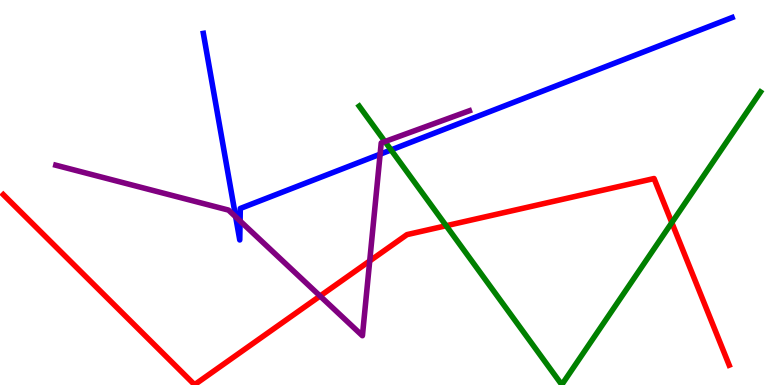[{'lines': ['blue', 'red'], 'intersections': []}, {'lines': ['green', 'red'], 'intersections': [{'x': 5.76, 'y': 4.14}, {'x': 8.67, 'y': 4.22}]}, {'lines': ['purple', 'red'], 'intersections': [{'x': 4.13, 'y': 2.31}, {'x': 4.77, 'y': 3.22}]}, {'lines': ['blue', 'green'], 'intersections': [{'x': 5.05, 'y': 6.11}]}, {'lines': ['blue', 'purple'], 'intersections': [{'x': 3.04, 'y': 4.37}, {'x': 3.1, 'y': 4.26}, {'x': 4.9, 'y': 6.0}]}, {'lines': ['green', 'purple'], 'intersections': [{'x': 4.97, 'y': 6.32}]}]